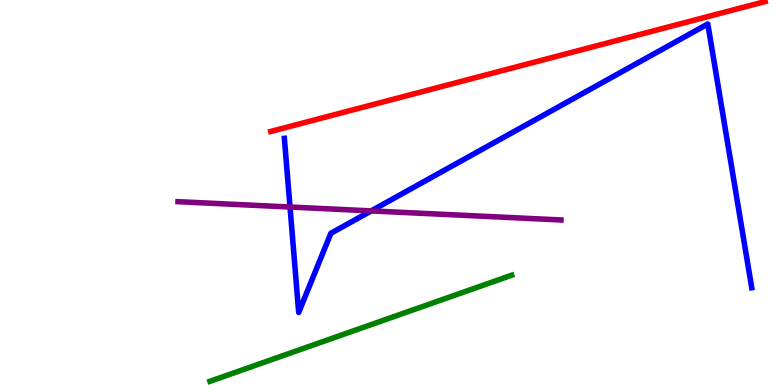[{'lines': ['blue', 'red'], 'intersections': []}, {'lines': ['green', 'red'], 'intersections': []}, {'lines': ['purple', 'red'], 'intersections': []}, {'lines': ['blue', 'green'], 'intersections': []}, {'lines': ['blue', 'purple'], 'intersections': [{'x': 3.74, 'y': 4.62}, {'x': 4.79, 'y': 4.52}]}, {'lines': ['green', 'purple'], 'intersections': []}]